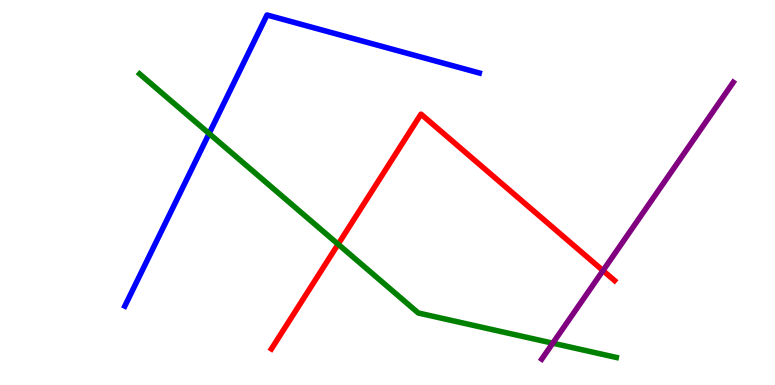[{'lines': ['blue', 'red'], 'intersections': []}, {'lines': ['green', 'red'], 'intersections': [{'x': 4.36, 'y': 3.66}]}, {'lines': ['purple', 'red'], 'intersections': [{'x': 7.78, 'y': 2.97}]}, {'lines': ['blue', 'green'], 'intersections': [{'x': 2.7, 'y': 6.53}]}, {'lines': ['blue', 'purple'], 'intersections': []}, {'lines': ['green', 'purple'], 'intersections': [{'x': 7.13, 'y': 1.09}]}]